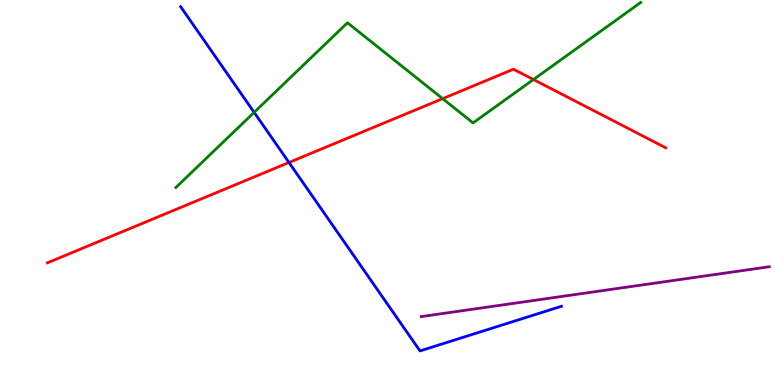[{'lines': ['blue', 'red'], 'intersections': [{'x': 3.73, 'y': 5.78}]}, {'lines': ['green', 'red'], 'intersections': [{'x': 5.71, 'y': 7.44}, {'x': 6.88, 'y': 7.93}]}, {'lines': ['purple', 'red'], 'intersections': []}, {'lines': ['blue', 'green'], 'intersections': [{'x': 3.28, 'y': 7.08}]}, {'lines': ['blue', 'purple'], 'intersections': []}, {'lines': ['green', 'purple'], 'intersections': []}]